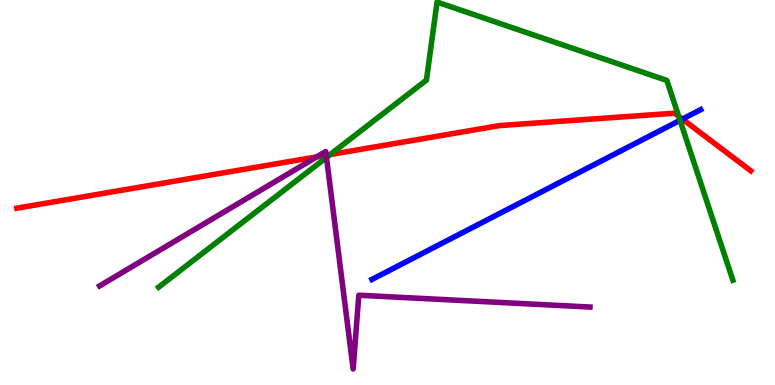[{'lines': ['blue', 'red'], 'intersections': [{'x': 8.81, 'y': 6.91}]}, {'lines': ['green', 'red'], 'intersections': [{'x': 4.26, 'y': 5.99}, {'x': 8.76, 'y': 6.98}]}, {'lines': ['purple', 'red'], 'intersections': [{'x': 4.09, 'y': 5.93}, {'x': 4.21, 'y': 5.97}]}, {'lines': ['blue', 'green'], 'intersections': [{'x': 8.77, 'y': 6.87}]}, {'lines': ['blue', 'purple'], 'intersections': []}, {'lines': ['green', 'purple'], 'intersections': [{'x': 4.21, 'y': 5.91}]}]